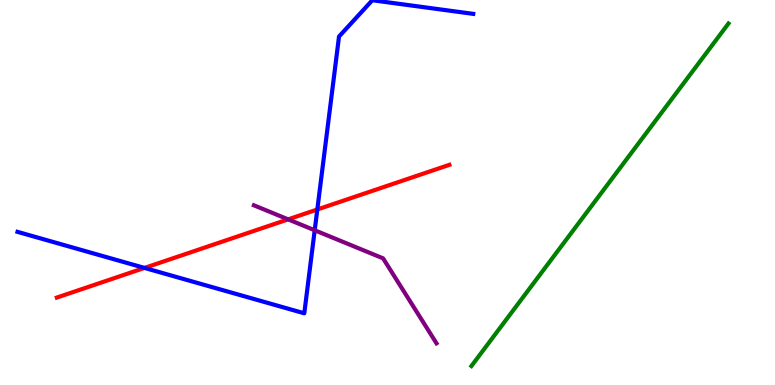[{'lines': ['blue', 'red'], 'intersections': [{'x': 1.86, 'y': 3.04}, {'x': 4.09, 'y': 4.56}]}, {'lines': ['green', 'red'], 'intersections': []}, {'lines': ['purple', 'red'], 'intersections': [{'x': 3.72, 'y': 4.3}]}, {'lines': ['blue', 'green'], 'intersections': []}, {'lines': ['blue', 'purple'], 'intersections': [{'x': 4.06, 'y': 4.02}]}, {'lines': ['green', 'purple'], 'intersections': []}]